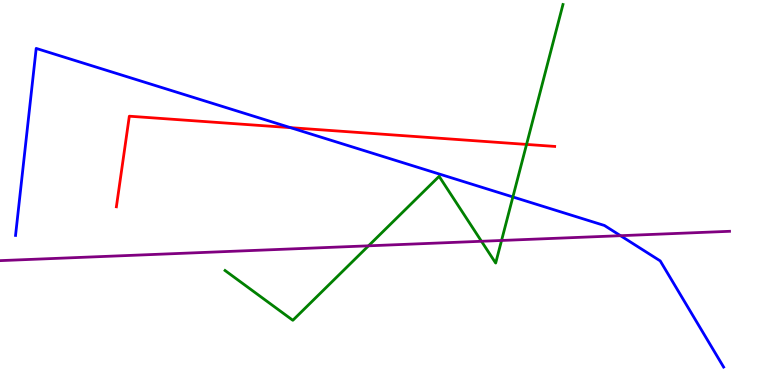[{'lines': ['blue', 'red'], 'intersections': [{'x': 3.75, 'y': 6.68}]}, {'lines': ['green', 'red'], 'intersections': [{'x': 6.79, 'y': 6.25}]}, {'lines': ['purple', 'red'], 'intersections': []}, {'lines': ['blue', 'green'], 'intersections': [{'x': 6.62, 'y': 4.88}]}, {'lines': ['blue', 'purple'], 'intersections': [{'x': 8.01, 'y': 3.88}]}, {'lines': ['green', 'purple'], 'intersections': [{'x': 4.76, 'y': 3.62}, {'x': 6.21, 'y': 3.73}, {'x': 6.47, 'y': 3.75}]}]